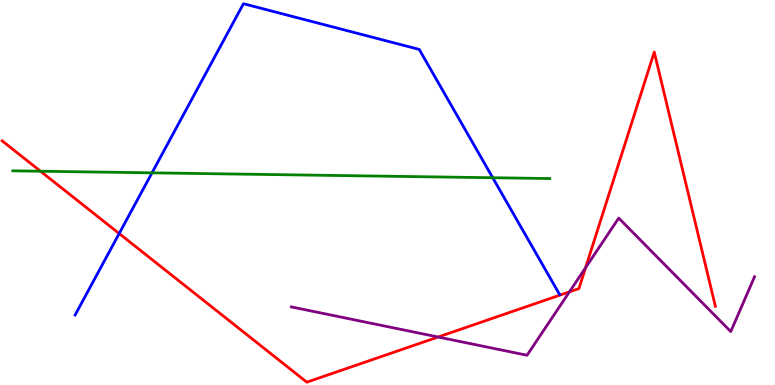[{'lines': ['blue', 'red'], 'intersections': [{'x': 1.54, 'y': 3.93}]}, {'lines': ['green', 'red'], 'intersections': [{'x': 0.523, 'y': 5.55}]}, {'lines': ['purple', 'red'], 'intersections': [{'x': 5.65, 'y': 1.25}, {'x': 7.35, 'y': 2.42}, {'x': 7.56, 'y': 3.05}]}, {'lines': ['blue', 'green'], 'intersections': [{'x': 1.96, 'y': 5.51}, {'x': 6.36, 'y': 5.38}]}, {'lines': ['blue', 'purple'], 'intersections': []}, {'lines': ['green', 'purple'], 'intersections': []}]